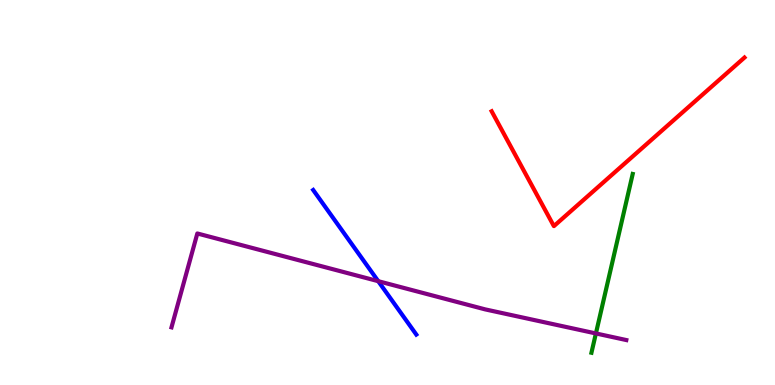[{'lines': ['blue', 'red'], 'intersections': []}, {'lines': ['green', 'red'], 'intersections': []}, {'lines': ['purple', 'red'], 'intersections': []}, {'lines': ['blue', 'green'], 'intersections': []}, {'lines': ['blue', 'purple'], 'intersections': [{'x': 4.88, 'y': 2.7}]}, {'lines': ['green', 'purple'], 'intersections': [{'x': 7.69, 'y': 1.34}]}]